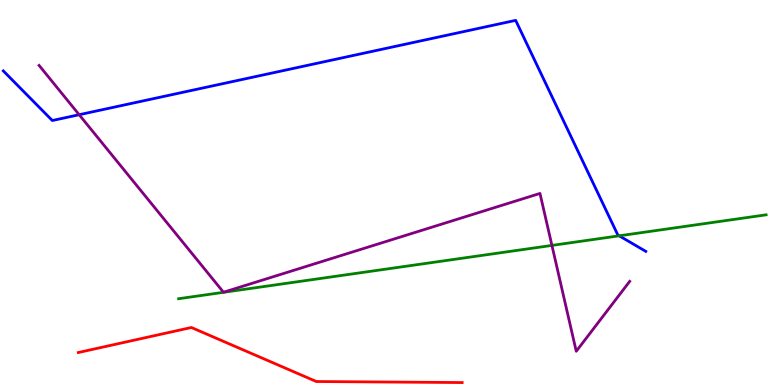[{'lines': ['blue', 'red'], 'intersections': []}, {'lines': ['green', 'red'], 'intersections': []}, {'lines': ['purple', 'red'], 'intersections': []}, {'lines': ['blue', 'green'], 'intersections': [{'x': 7.99, 'y': 3.88}]}, {'lines': ['blue', 'purple'], 'intersections': [{'x': 1.02, 'y': 7.02}]}, {'lines': ['green', 'purple'], 'intersections': [{'x': 7.12, 'y': 3.63}]}]